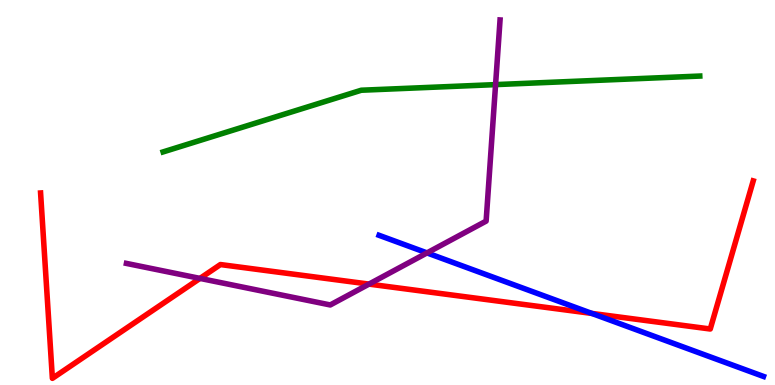[{'lines': ['blue', 'red'], 'intersections': [{'x': 7.64, 'y': 1.86}]}, {'lines': ['green', 'red'], 'intersections': []}, {'lines': ['purple', 'red'], 'intersections': [{'x': 2.58, 'y': 2.77}, {'x': 4.76, 'y': 2.62}]}, {'lines': ['blue', 'green'], 'intersections': []}, {'lines': ['blue', 'purple'], 'intersections': [{'x': 5.51, 'y': 3.43}]}, {'lines': ['green', 'purple'], 'intersections': [{'x': 6.39, 'y': 7.8}]}]